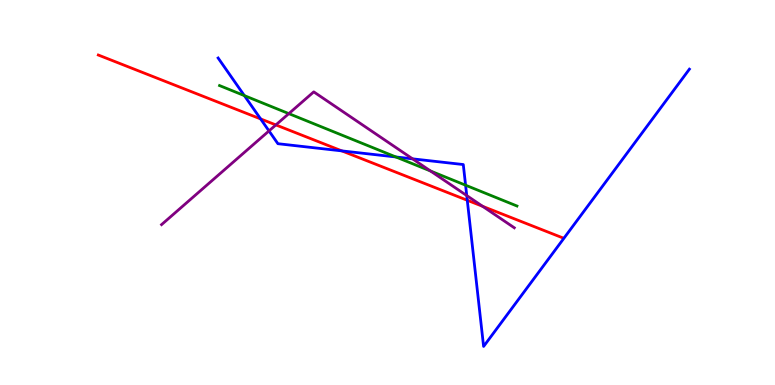[{'lines': ['blue', 'red'], 'intersections': [{'x': 3.36, 'y': 6.91}, {'x': 4.41, 'y': 6.08}, {'x': 6.03, 'y': 4.8}]}, {'lines': ['green', 'red'], 'intersections': []}, {'lines': ['purple', 'red'], 'intersections': [{'x': 3.56, 'y': 6.76}, {'x': 6.23, 'y': 4.64}]}, {'lines': ['blue', 'green'], 'intersections': [{'x': 3.15, 'y': 7.52}, {'x': 5.11, 'y': 5.92}, {'x': 6.01, 'y': 5.19}]}, {'lines': ['blue', 'purple'], 'intersections': [{'x': 3.47, 'y': 6.6}, {'x': 5.32, 'y': 5.87}, {'x': 6.02, 'y': 4.92}]}, {'lines': ['green', 'purple'], 'intersections': [{'x': 3.73, 'y': 7.05}, {'x': 5.55, 'y': 5.56}]}]